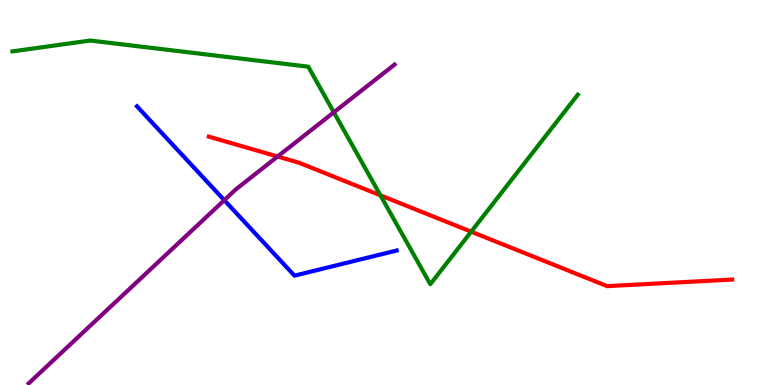[{'lines': ['blue', 'red'], 'intersections': []}, {'lines': ['green', 'red'], 'intersections': [{'x': 4.91, 'y': 4.93}, {'x': 6.08, 'y': 3.98}]}, {'lines': ['purple', 'red'], 'intersections': [{'x': 3.58, 'y': 5.93}]}, {'lines': ['blue', 'green'], 'intersections': []}, {'lines': ['blue', 'purple'], 'intersections': [{'x': 2.89, 'y': 4.8}]}, {'lines': ['green', 'purple'], 'intersections': [{'x': 4.31, 'y': 7.08}]}]